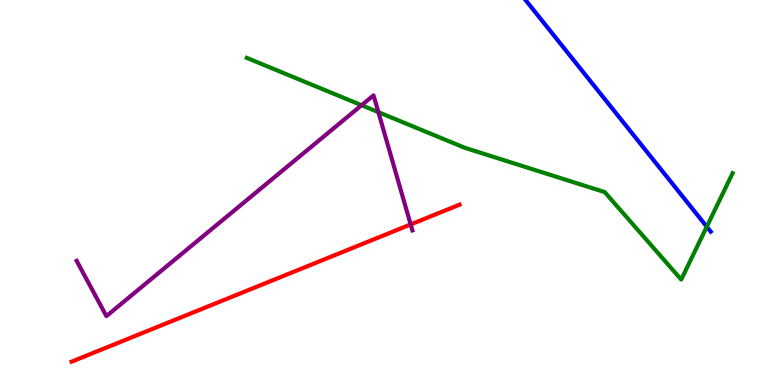[{'lines': ['blue', 'red'], 'intersections': []}, {'lines': ['green', 'red'], 'intersections': []}, {'lines': ['purple', 'red'], 'intersections': [{'x': 5.3, 'y': 4.17}]}, {'lines': ['blue', 'green'], 'intersections': [{'x': 9.12, 'y': 4.11}]}, {'lines': ['blue', 'purple'], 'intersections': []}, {'lines': ['green', 'purple'], 'intersections': [{'x': 4.67, 'y': 7.27}, {'x': 4.88, 'y': 7.09}]}]